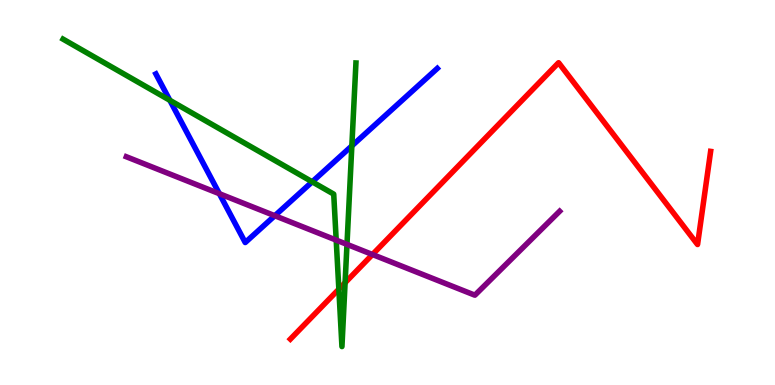[{'lines': ['blue', 'red'], 'intersections': []}, {'lines': ['green', 'red'], 'intersections': [{'x': 4.37, 'y': 2.49}, {'x': 4.45, 'y': 2.66}]}, {'lines': ['purple', 'red'], 'intersections': [{'x': 4.81, 'y': 3.39}]}, {'lines': ['blue', 'green'], 'intersections': [{'x': 2.19, 'y': 7.4}, {'x': 4.03, 'y': 5.28}, {'x': 4.54, 'y': 6.21}]}, {'lines': ['blue', 'purple'], 'intersections': [{'x': 2.83, 'y': 4.97}, {'x': 3.55, 'y': 4.4}]}, {'lines': ['green', 'purple'], 'intersections': [{'x': 4.34, 'y': 3.76}, {'x': 4.48, 'y': 3.65}]}]